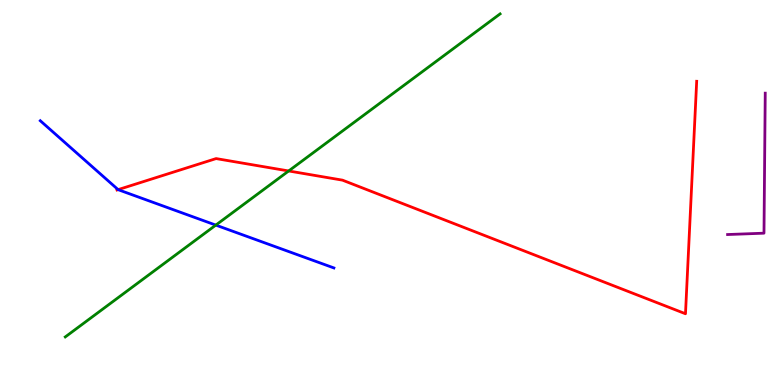[{'lines': ['blue', 'red'], 'intersections': [{'x': 1.52, 'y': 5.07}]}, {'lines': ['green', 'red'], 'intersections': [{'x': 3.72, 'y': 5.56}]}, {'lines': ['purple', 'red'], 'intersections': []}, {'lines': ['blue', 'green'], 'intersections': [{'x': 2.78, 'y': 4.15}]}, {'lines': ['blue', 'purple'], 'intersections': []}, {'lines': ['green', 'purple'], 'intersections': []}]